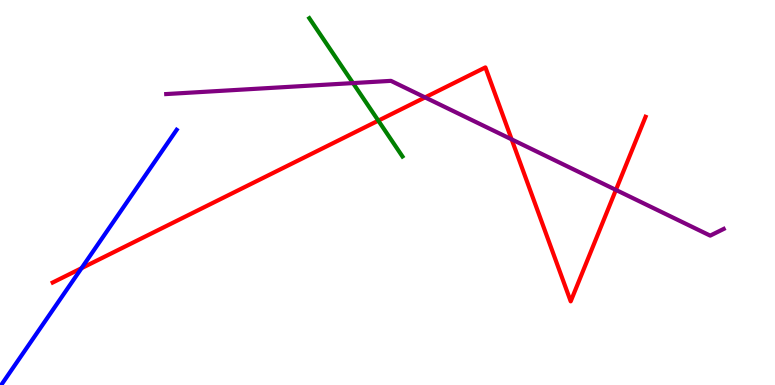[{'lines': ['blue', 'red'], 'intersections': [{'x': 1.05, 'y': 3.03}]}, {'lines': ['green', 'red'], 'intersections': [{'x': 4.88, 'y': 6.87}]}, {'lines': ['purple', 'red'], 'intersections': [{'x': 5.48, 'y': 7.47}, {'x': 6.6, 'y': 6.38}, {'x': 7.95, 'y': 5.07}]}, {'lines': ['blue', 'green'], 'intersections': []}, {'lines': ['blue', 'purple'], 'intersections': []}, {'lines': ['green', 'purple'], 'intersections': [{'x': 4.56, 'y': 7.84}]}]